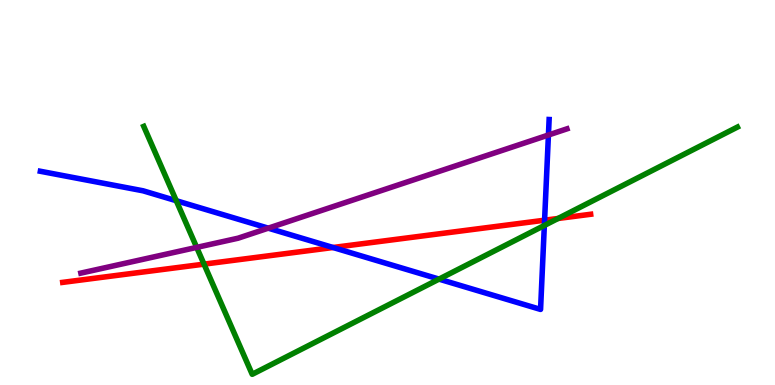[{'lines': ['blue', 'red'], 'intersections': [{'x': 4.3, 'y': 3.57}, {'x': 7.03, 'y': 4.28}]}, {'lines': ['green', 'red'], 'intersections': [{'x': 2.63, 'y': 3.14}, {'x': 7.2, 'y': 4.33}]}, {'lines': ['purple', 'red'], 'intersections': []}, {'lines': ['blue', 'green'], 'intersections': [{'x': 2.27, 'y': 4.79}, {'x': 5.66, 'y': 2.75}, {'x': 7.02, 'y': 4.14}]}, {'lines': ['blue', 'purple'], 'intersections': [{'x': 3.46, 'y': 4.07}, {'x': 7.08, 'y': 6.49}]}, {'lines': ['green', 'purple'], 'intersections': [{'x': 2.54, 'y': 3.57}]}]